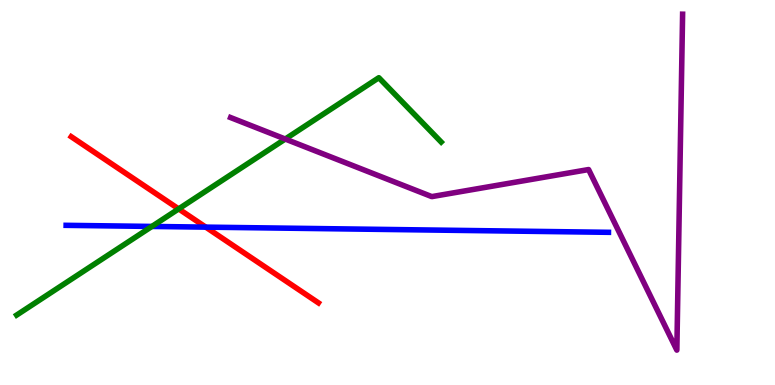[{'lines': ['blue', 'red'], 'intersections': [{'x': 2.66, 'y': 4.1}]}, {'lines': ['green', 'red'], 'intersections': [{'x': 2.31, 'y': 4.57}]}, {'lines': ['purple', 'red'], 'intersections': []}, {'lines': ['blue', 'green'], 'intersections': [{'x': 1.96, 'y': 4.12}]}, {'lines': ['blue', 'purple'], 'intersections': []}, {'lines': ['green', 'purple'], 'intersections': [{'x': 3.68, 'y': 6.39}]}]